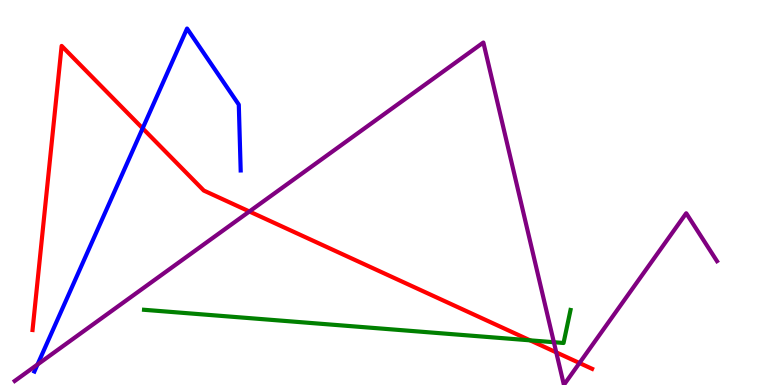[{'lines': ['blue', 'red'], 'intersections': [{'x': 1.84, 'y': 6.67}]}, {'lines': ['green', 'red'], 'intersections': [{'x': 6.84, 'y': 1.16}]}, {'lines': ['purple', 'red'], 'intersections': [{'x': 3.22, 'y': 4.51}, {'x': 7.18, 'y': 0.848}, {'x': 7.48, 'y': 0.571}]}, {'lines': ['blue', 'green'], 'intersections': []}, {'lines': ['blue', 'purple'], 'intersections': [{'x': 0.484, 'y': 0.533}]}, {'lines': ['green', 'purple'], 'intersections': [{'x': 7.15, 'y': 1.11}]}]